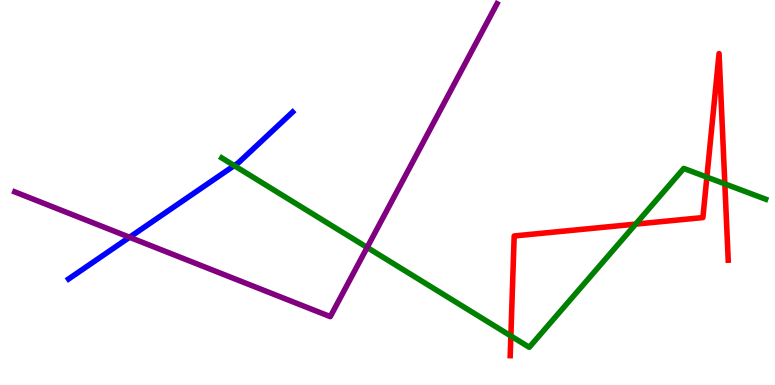[{'lines': ['blue', 'red'], 'intersections': []}, {'lines': ['green', 'red'], 'intersections': [{'x': 6.59, 'y': 1.27}, {'x': 8.2, 'y': 4.18}, {'x': 9.12, 'y': 5.4}, {'x': 9.35, 'y': 5.22}]}, {'lines': ['purple', 'red'], 'intersections': []}, {'lines': ['blue', 'green'], 'intersections': [{'x': 3.02, 'y': 5.7}]}, {'lines': ['blue', 'purple'], 'intersections': [{'x': 1.67, 'y': 3.84}]}, {'lines': ['green', 'purple'], 'intersections': [{'x': 4.74, 'y': 3.57}]}]